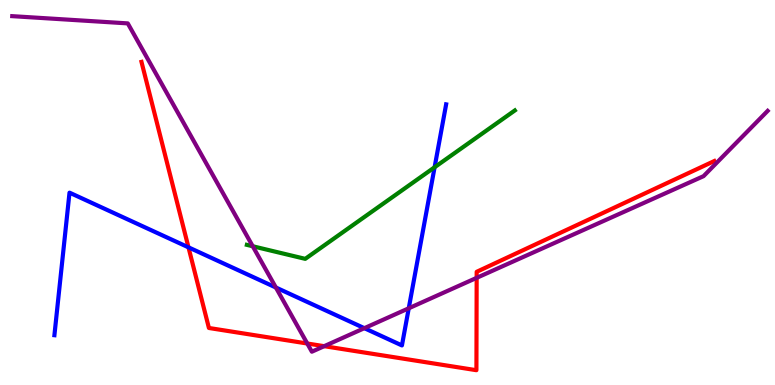[{'lines': ['blue', 'red'], 'intersections': [{'x': 2.43, 'y': 3.58}]}, {'lines': ['green', 'red'], 'intersections': []}, {'lines': ['purple', 'red'], 'intersections': [{'x': 3.96, 'y': 1.08}, {'x': 4.18, 'y': 1.01}, {'x': 6.15, 'y': 2.78}]}, {'lines': ['blue', 'green'], 'intersections': [{'x': 5.61, 'y': 5.66}]}, {'lines': ['blue', 'purple'], 'intersections': [{'x': 3.56, 'y': 2.53}, {'x': 4.7, 'y': 1.48}, {'x': 5.27, 'y': 1.99}]}, {'lines': ['green', 'purple'], 'intersections': [{'x': 3.26, 'y': 3.6}]}]